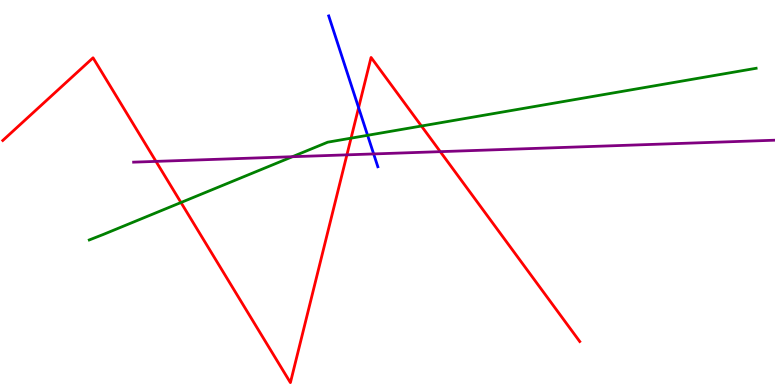[{'lines': ['blue', 'red'], 'intersections': [{'x': 4.63, 'y': 7.2}]}, {'lines': ['green', 'red'], 'intersections': [{'x': 2.34, 'y': 4.74}, {'x': 4.53, 'y': 6.41}, {'x': 5.44, 'y': 6.73}]}, {'lines': ['purple', 'red'], 'intersections': [{'x': 2.01, 'y': 5.81}, {'x': 4.48, 'y': 5.98}, {'x': 5.68, 'y': 6.06}]}, {'lines': ['blue', 'green'], 'intersections': [{'x': 4.74, 'y': 6.49}]}, {'lines': ['blue', 'purple'], 'intersections': [{'x': 4.82, 'y': 6.0}]}, {'lines': ['green', 'purple'], 'intersections': [{'x': 3.77, 'y': 5.93}]}]